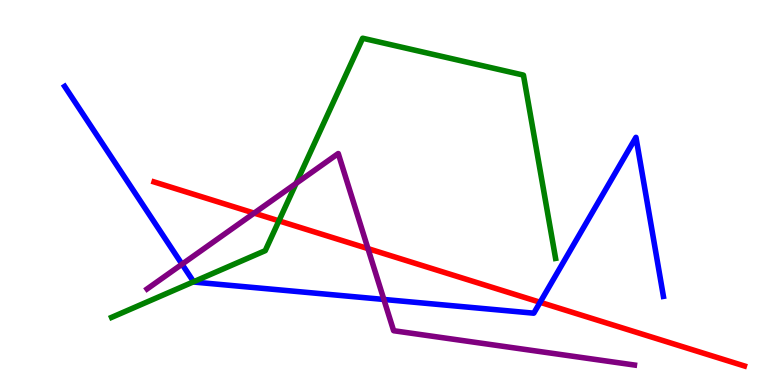[{'lines': ['blue', 'red'], 'intersections': [{'x': 6.97, 'y': 2.15}]}, {'lines': ['green', 'red'], 'intersections': [{'x': 3.6, 'y': 4.26}]}, {'lines': ['purple', 'red'], 'intersections': [{'x': 3.28, 'y': 4.46}, {'x': 4.75, 'y': 3.54}]}, {'lines': ['blue', 'green'], 'intersections': [{'x': 2.5, 'y': 2.68}]}, {'lines': ['blue', 'purple'], 'intersections': [{'x': 2.35, 'y': 3.14}, {'x': 4.95, 'y': 2.22}]}, {'lines': ['green', 'purple'], 'intersections': [{'x': 3.82, 'y': 5.24}]}]